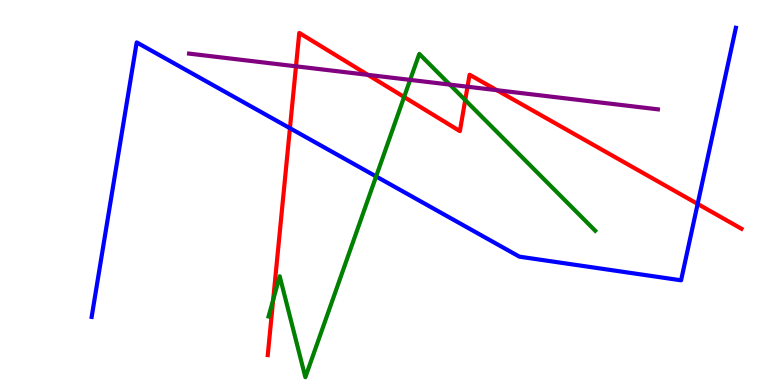[{'lines': ['blue', 'red'], 'intersections': [{'x': 3.74, 'y': 6.67}, {'x': 9.0, 'y': 4.7}]}, {'lines': ['green', 'red'], 'intersections': [{'x': 3.52, 'y': 2.21}, {'x': 5.21, 'y': 7.48}, {'x': 6.0, 'y': 7.4}]}, {'lines': ['purple', 'red'], 'intersections': [{'x': 3.82, 'y': 8.28}, {'x': 4.75, 'y': 8.06}, {'x': 6.03, 'y': 7.75}, {'x': 6.41, 'y': 7.66}]}, {'lines': ['blue', 'green'], 'intersections': [{'x': 4.85, 'y': 5.42}]}, {'lines': ['blue', 'purple'], 'intersections': []}, {'lines': ['green', 'purple'], 'intersections': [{'x': 5.29, 'y': 7.93}, {'x': 5.8, 'y': 7.8}]}]